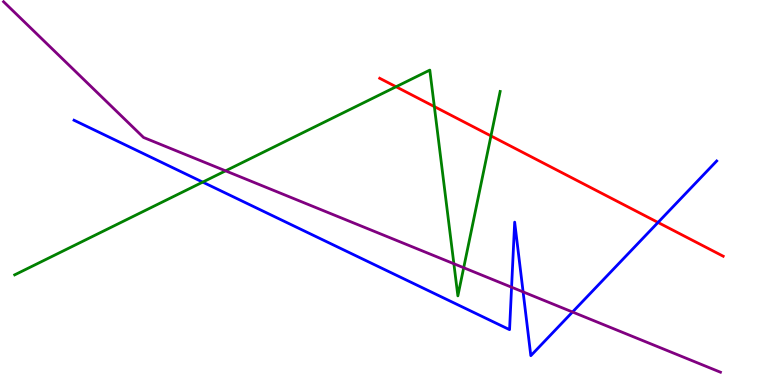[{'lines': ['blue', 'red'], 'intersections': [{'x': 8.49, 'y': 4.22}]}, {'lines': ['green', 'red'], 'intersections': [{'x': 5.11, 'y': 7.75}, {'x': 5.6, 'y': 7.23}, {'x': 6.33, 'y': 6.47}]}, {'lines': ['purple', 'red'], 'intersections': []}, {'lines': ['blue', 'green'], 'intersections': [{'x': 2.62, 'y': 5.27}]}, {'lines': ['blue', 'purple'], 'intersections': [{'x': 6.6, 'y': 2.54}, {'x': 6.75, 'y': 2.42}, {'x': 7.39, 'y': 1.9}]}, {'lines': ['green', 'purple'], 'intersections': [{'x': 2.91, 'y': 5.56}, {'x': 5.86, 'y': 3.15}, {'x': 5.98, 'y': 3.05}]}]